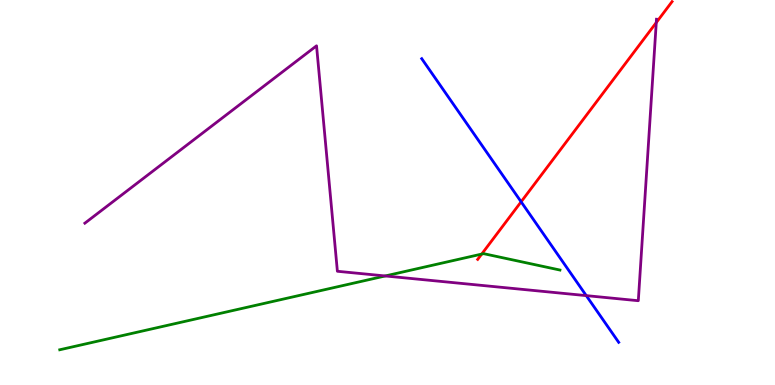[{'lines': ['blue', 'red'], 'intersections': [{'x': 6.72, 'y': 4.76}]}, {'lines': ['green', 'red'], 'intersections': [{'x': 6.22, 'y': 3.4}]}, {'lines': ['purple', 'red'], 'intersections': [{'x': 8.47, 'y': 9.41}]}, {'lines': ['blue', 'green'], 'intersections': []}, {'lines': ['blue', 'purple'], 'intersections': [{'x': 7.56, 'y': 2.32}]}, {'lines': ['green', 'purple'], 'intersections': [{'x': 4.97, 'y': 2.83}]}]